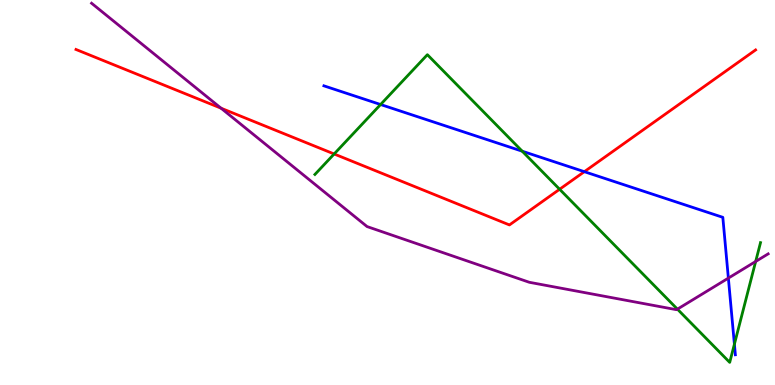[{'lines': ['blue', 'red'], 'intersections': [{'x': 7.54, 'y': 5.54}]}, {'lines': ['green', 'red'], 'intersections': [{'x': 4.31, 'y': 6.0}, {'x': 7.22, 'y': 5.08}]}, {'lines': ['purple', 'red'], 'intersections': [{'x': 2.85, 'y': 7.19}]}, {'lines': ['blue', 'green'], 'intersections': [{'x': 4.91, 'y': 7.29}, {'x': 6.74, 'y': 6.07}, {'x': 9.48, 'y': 1.06}]}, {'lines': ['blue', 'purple'], 'intersections': [{'x': 9.4, 'y': 2.78}]}, {'lines': ['green', 'purple'], 'intersections': [{'x': 8.74, 'y': 1.97}, {'x': 9.75, 'y': 3.21}]}]